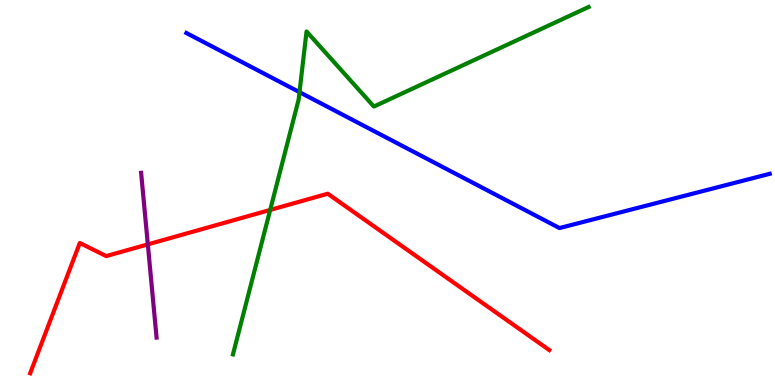[{'lines': ['blue', 'red'], 'intersections': []}, {'lines': ['green', 'red'], 'intersections': [{'x': 3.49, 'y': 4.55}]}, {'lines': ['purple', 'red'], 'intersections': [{'x': 1.91, 'y': 3.65}]}, {'lines': ['blue', 'green'], 'intersections': [{'x': 3.86, 'y': 7.61}]}, {'lines': ['blue', 'purple'], 'intersections': []}, {'lines': ['green', 'purple'], 'intersections': []}]